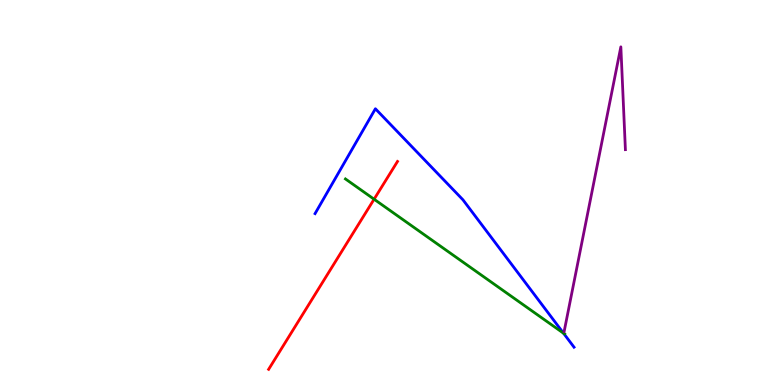[{'lines': ['blue', 'red'], 'intersections': []}, {'lines': ['green', 'red'], 'intersections': [{'x': 4.83, 'y': 4.83}]}, {'lines': ['purple', 'red'], 'intersections': []}, {'lines': ['blue', 'green'], 'intersections': [{'x': 7.27, 'y': 1.34}]}, {'lines': ['blue', 'purple'], 'intersections': []}, {'lines': ['green', 'purple'], 'intersections': []}]